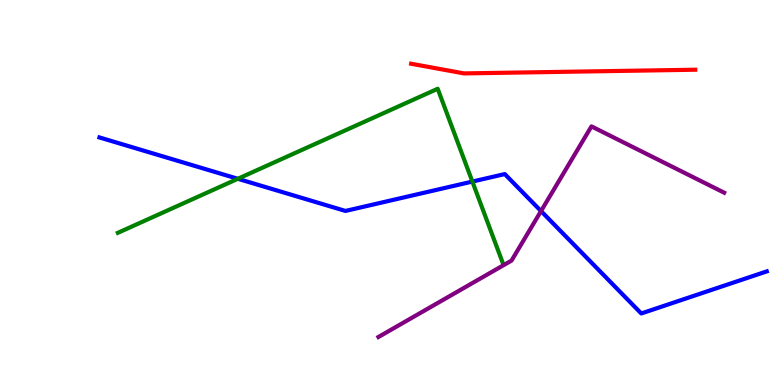[{'lines': ['blue', 'red'], 'intersections': []}, {'lines': ['green', 'red'], 'intersections': []}, {'lines': ['purple', 'red'], 'intersections': []}, {'lines': ['blue', 'green'], 'intersections': [{'x': 3.07, 'y': 5.36}, {'x': 6.1, 'y': 5.28}]}, {'lines': ['blue', 'purple'], 'intersections': [{'x': 6.98, 'y': 4.52}]}, {'lines': ['green', 'purple'], 'intersections': []}]